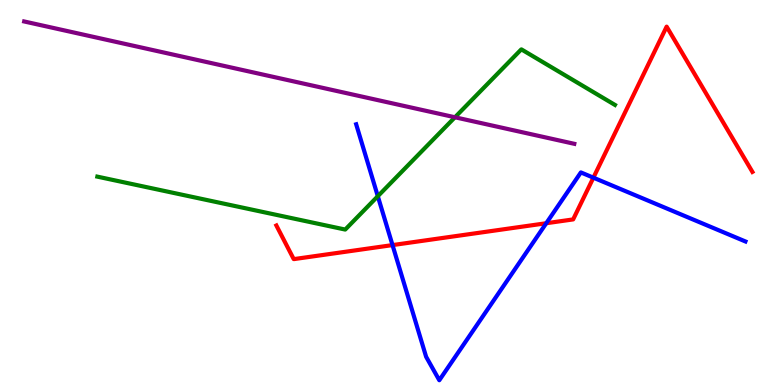[{'lines': ['blue', 'red'], 'intersections': [{'x': 5.06, 'y': 3.63}, {'x': 7.05, 'y': 4.2}, {'x': 7.66, 'y': 5.39}]}, {'lines': ['green', 'red'], 'intersections': []}, {'lines': ['purple', 'red'], 'intersections': []}, {'lines': ['blue', 'green'], 'intersections': [{'x': 4.88, 'y': 4.9}]}, {'lines': ['blue', 'purple'], 'intersections': []}, {'lines': ['green', 'purple'], 'intersections': [{'x': 5.87, 'y': 6.95}]}]